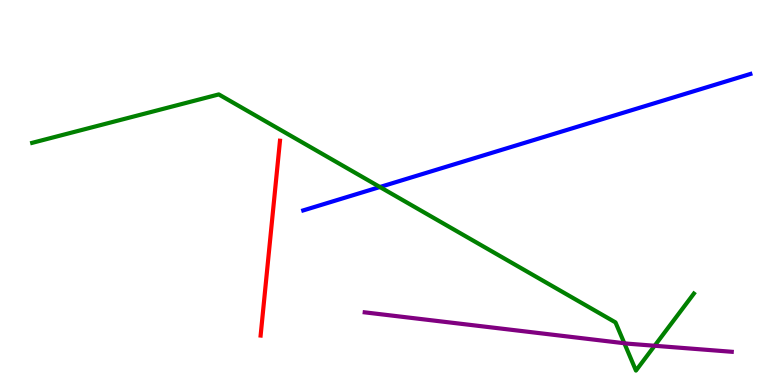[{'lines': ['blue', 'red'], 'intersections': []}, {'lines': ['green', 'red'], 'intersections': []}, {'lines': ['purple', 'red'], 'intersections': []}, {'lines': ['blue', 'green'], 'intersections': [{'x': 4.9, 'y': 5.14}]}, {'lines': ['blue', 'purple'], 'intersections': []}, {'lines': ['green', 'purple'], 'intersections': [{'x': 8.06, 'y': 1.08}, {'x': 8.45, 'y': 1.02}]}]